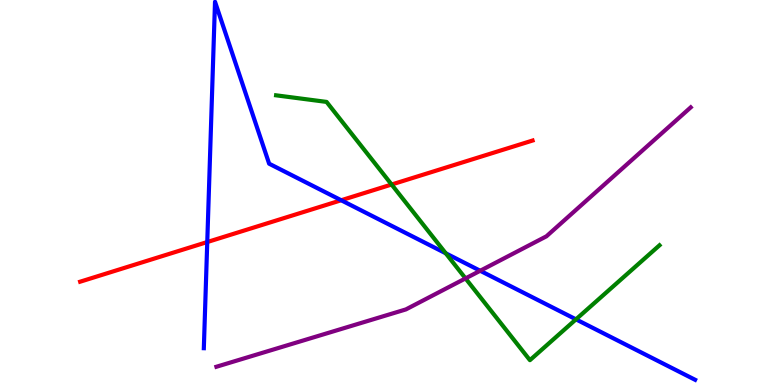[{'lines': ['blue', 'red'], 'intersections': [{'x': 2.67, 'y': 3.71}, {'x': 4.4, 'y': 4.8}]}, {'lines': ['green', 'red'], 'intersections': [{'x': 5.05, 'y': 5.21}]}, {'lines': ['purple', 'red'], 'intersections': []}, {'lines': ['blue', 'green'], 'intersections': [{'x': 5.75, 'y': 3.42}, {'x': 7.43, 'y': 1.71}]}, {'lines': ['blue', 'purple'], 'intersections': [{'x': 6.2, 'y': 2.97}]}, {'lines': ['green', 'purple'], 'intersections': [{'x': 6.01, 'y': 2.77}]}]